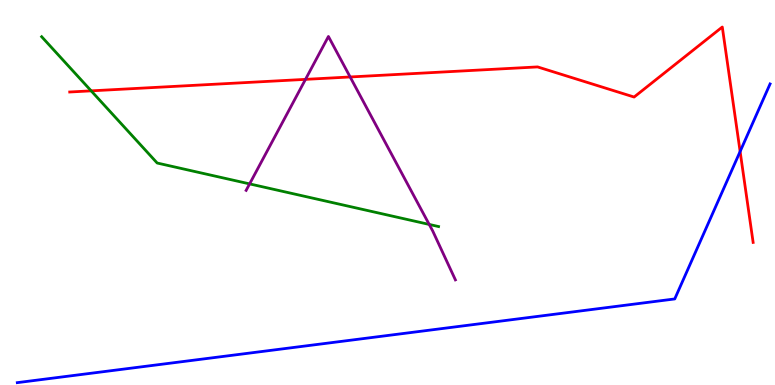[{'lines': ['blue', 'red'], 'intersections': [{'x': 9.55, 'y': 6.06}]}, {'lines': ['green', 'red'], 'intersections': [{'x': 1.18, 'y': 7.64}]}, {'lines': ['purple', 'red'], 'intersections': [{'x': 3.94, 'y': 7.94}, {'x': 4.52, 'y': 8.0}]}, {'lines': ['blue', 'green'], 'intersections': []}, {'lines': ['blue', 'purple'], 'intersections': []}, {'lines': ['green', 'purple'], 'intersections': [{'x': 3.22, 'y': 5.22}, {'x': 5.54, 'y': 4.17}]}]